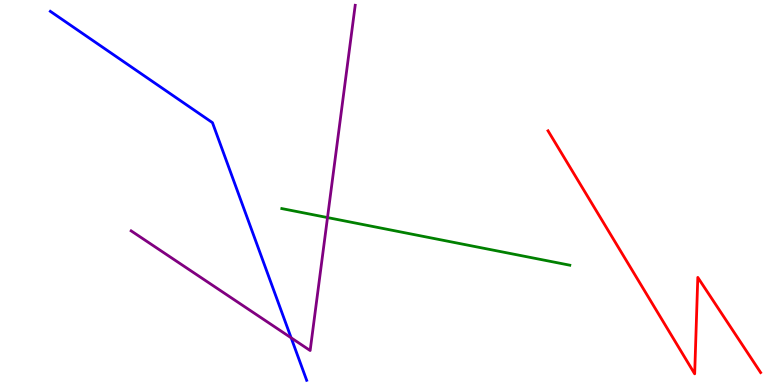[{'lines': ['blue', 'red'], 'intersections': []}, {'lines': ['green', 'red'], 'intersections': []}, {'lines': ['purple', 'red'], 'intersections': []}, {'lines': ['blue', 'green'], 'intersections': []}, {'lines': ['blue', 'purple'], 'intersections': [{'x': 3.76, 'y': 1.23}]}, {'lines': ['green', 'purple'], 'intersections': [{'x': 4.23, 'y': 4.35}]}]